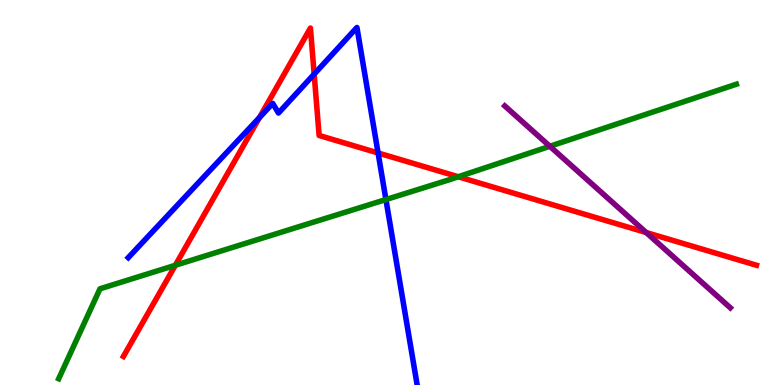[{'lines': ['blue', 'red'], 'intersections': [{'x': 3.35, 'y': 6.95}, {'x': 4.05, 'y': 8.07}, {'x': 4.88, 'y': 6.03}]}, {'lines': ['green', 'red'], 'intersections': [{'x': 2.26, 'y': 3.11}, {'x': 5.91, 'y': 5.41}]}, {'lines': ['purple', 'red'], 'intersections': [{'x': 8.34, 'y': 3.96}]}, {'lines': ['blue', 'green'], 'intersections': [{'x': 4.98, 'y': 4.82}]}, {'lines': ['blue', 'purple'], 'intersections': []}, {'lines': ['green', 'purple'], 'intersections': [{'x': 7.09, 'y': 6.2}]}]